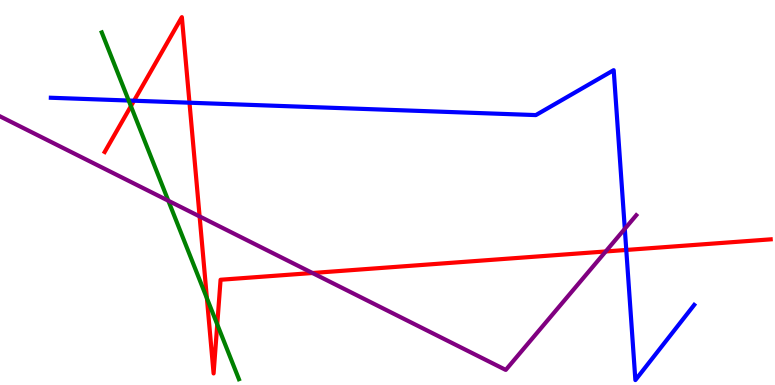[{'lines': ['blue', 'red'], 'intersections': [{'x': 1.73, 'y': 7.38}, {'x': 2.44, 'y': 7.33}, {'x': 8.08, 'y': 3.51}]}, {'lines': ['green', 'red'], 'intersections': [{'x': 1.69, 'y': 7.24}, {'x': 2.67, 'y': 2.25}, {'x': 2.8, 'y': 1.57}]}, {'lines': ['purple', 'red'], 'intersections': [{'x': 2.58, 'y': 4.38}, {'x': 4.03, 'y': 2.91}, {'x': 7.82, 'y': 3.47}]}, {'lines': ['blue', 'green'], 'intersections': [{'x': 1.66, 'y': 7.39}]}, {'lines': ['blue', 'purple'], 'intersections': [{'x': 8.06, 'y': 4.06}]}, {'lines': ['green', 'purple'], 'intersections': [{'x': 2.17, 'y': 4.79}]}]